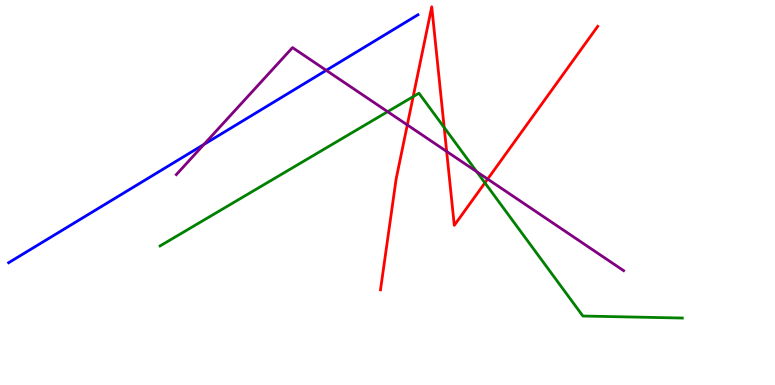[{'lines': ['blue', 'red'], 'intersections': []}, {'lines': ['green', 'red'], 'intersections': [{'x': 5.33, 'y': 7.49}, {'x': 5.73, 'y': 6.69}, {'x': 6.26, 'y': 5.25}]}, {'lines': ['purple', 'red'], 'intersections': [{'x': 5.26, 'y': 6.75}, {'x': 5.76, 'y': 6.07}, {'x': 6.29, 'y': 5.35}]}, {'lines': ['blue', 'green'], 'intersections': []}, {'lines': ['blue', 'purple'], 'intersections': [{'x': 2.63, 'y': 6.25}, {'x': 4.21, 'y': 8.17}]}, {'lines': ['green', 'purple'], 'intersections': [{'x': 5.0, 'y': 7.1}, {'x': 6.15, 'y': 5.54}]}]